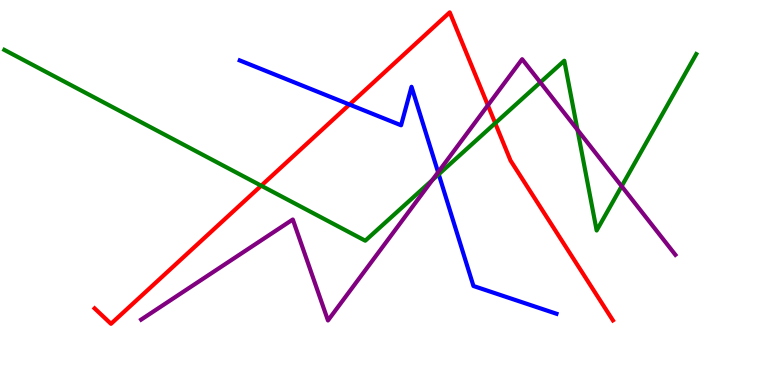[{'lines': ['blue', 'red'], 'intersections': [{'x': 4.51, 'y': 7.28}]}, {'lines': ['green', 'red'], 'intersections': [{'x': 3.37, 'y': 5.18}, {'x': 6.39, 'y': 6.8}]}, {'lines': ['purple', 'red'], 'intersections': [{'x': 6.3, 'y': 7.26}]}, {'lines': ['blue', 'green'], 'intersections': [{'x': 5.66, 'y': 5.47}]}, {'lines': ['blue', 'purple'], 'intersections': [{'x': 5.65, 'y': 5.53}]}, {'lines': ['green', 'purple'], 'intersections': [{'x': 5.58, 'y': 5.32}, {'x': 6.97, 'y': 7.86}, {'x': 7.45, 'y': 6.63}, {'x': 8.02, 'y': 5.16}]}]